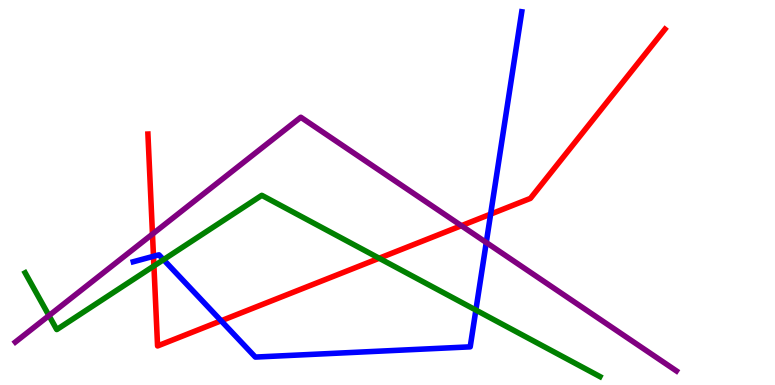[{'lines': ['blue', 'red'], 'intersections': [{'x': 1.98, 'y': 3.34}, {'x': 2.85, 'y': 1.67}, {'x': 6.33, 'y': 4.44}]}, {'lines': ['green', 'red'], 'intersections': [{'x': 1.99, 'y': 3.09}, {'x': 4.89, 'y': 3.29}]}, {'lines': ['purple', 'red'], 'intersections': [{'x': 1.97, 'y': 3.92}, {'x': 5.95, 'y': 4.14}]}, {'lines': ['blue', 'green'], 'intersections': [{'x': 2.11, 'y': 3.26}, {'x': 6.14, 'y': 1.95}]}, {'lines': ['blue', 'purple'], 'intersections': [{'x': 6.27, 'y': 3.7}]}, {'lines': ['green', 'purple'], 'intersections': [{'x': 0.632, 'y': 1.8}]}]